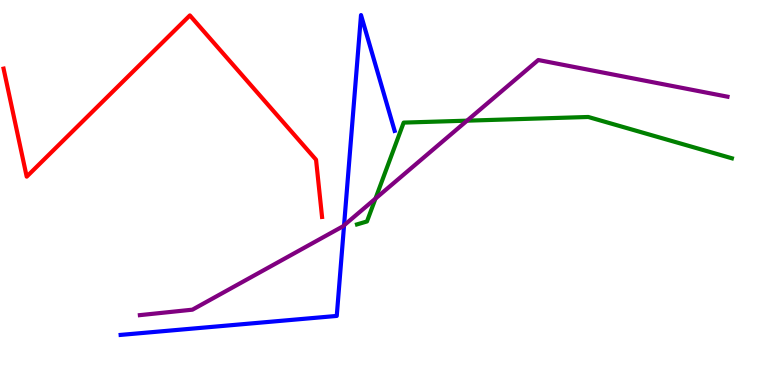[{'lines': ['blue', 'red'], 'intersections': []}, {'lines': ['green', 'red'], 'intersections': []}, {'lines': ['purple', 'red'], 'intersections': []}, {'lines': ['blue', 'green'], 'intersections': []}, {'lines': ['blue', 'purple'], 'intersections': [{'x': 4.44, 'y': 4.15}]}, {'lines': ['green', 'purple'], 'intersections': [{'x': 4.84, 'y': 4.84}, {'x': 6.03, 'y': 6.87}]}]